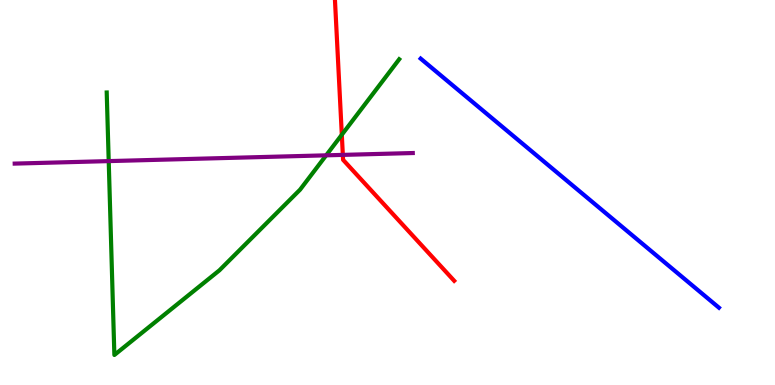[{'lines': ['blue', 'red'], 'intersections': []}, {'lines': ['green', 'red'], 'intersections': [{'x': 4.41, 'y': 6.5}]}, {'lines': ['purple', 'red'], 'intersections': [{'x': 4.42, 'y': 5.98}]}, {'lines': ['blue', 'green'], 'intersections': []}, {'lines': ['blue', 'purple'], 'intersections': []}, {'lines': ['green', 'purple'], 'intersections': [{'x': 1.4, 'y': 5.82}, {'x': 4.21, 'y': 5.97}]}]